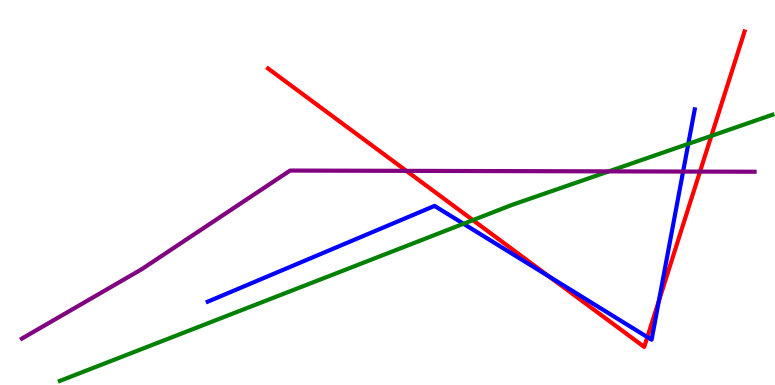[{'lines': ['blue', 'red'], 'intersections': [{'x': 7.09, 'y': 2.82}, {'x': 8.35, 'y': 1.24}, {'x': 8.5, 'y': 2.19}]}, {'lines': ['green', 'red'], 'intersections': [{'x': 6.1, 'y': 4.28}, {'x': 9.18, 'y': 6.47}]}, {'lines': ['purple', 'red'], 'intersections': [{'x': 5.24, 'y': 5.56}, {'x': 9.03, 'y': 5.54}]}, {'lines': ['blue', 'green'], 'intersections': [{'x': 5.98, 'y': 4.19}, {'x': 8.88, 'y': 6.26}]}, {'lines': ['blue', 'purple'], 'intersections': [{'x': 8.81, 'y': 5.54}]}, {'lines': ['green', 'purple'], 'intersections': [{'x': 7.86, 'y': 5.55}]}]